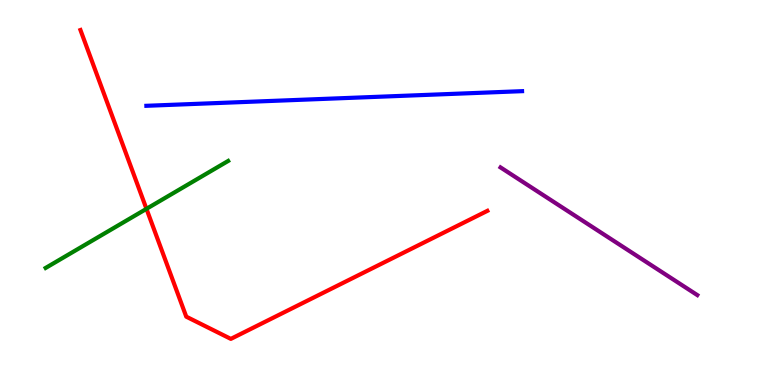[{'lines': ['blue', 'red'], 'intersections': []}, {'lines': ['green', 'red'], 'intersections': [{'x': 1.89, 'y': 4.58}]}, {'lines': ['purple', 'red'], 'intersections': []}, {'lines': ['blue', 'green'], 'intersections': []}, {'lines': ['blue', 'purple'], 'intersections': []}, {'lines': ['green', 'purple'], 'intersections': []}]